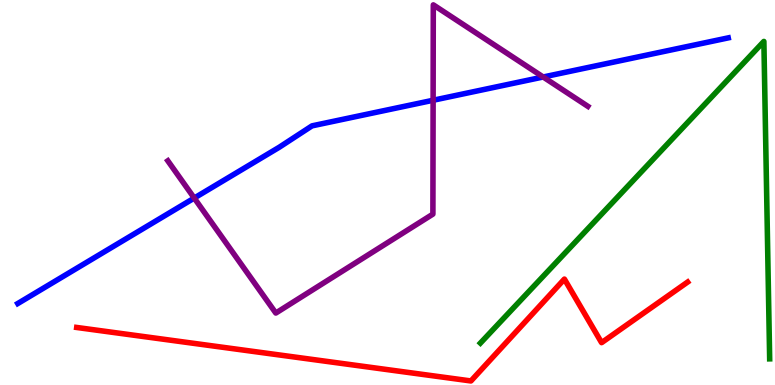[{'lines': ['blue', 'red'], 'intersections': []}, {'lines': ['green', 'red'], 'intersections': []}, {'lines': ['purple', 'red'], 'intersections': []}, {'lines': ['blue', 'green'], 'intersections': []}, {'lines': ['blue', 'purple'], 'intersections': [{'x': 2.51, 'y': 4.86}, {'x': 5.59, 'y': 7.4}, {'x': 7.01, 'y': 8.0}]}, {'lines': ['green', 'purple'], 'intersections': []}]